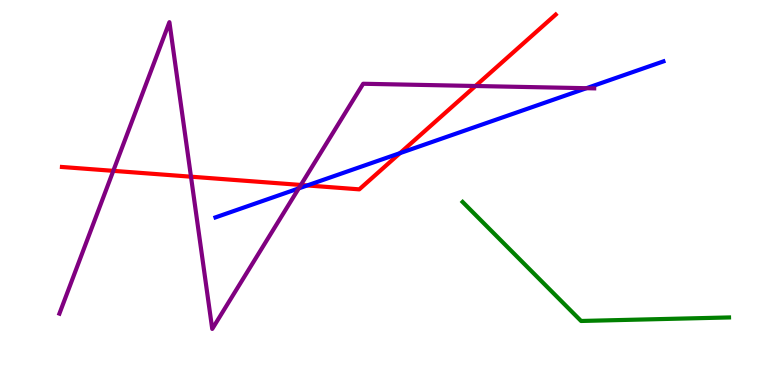[{'lines': ['blue', 'red'], 'intersections': [{'x': 3.96, 'y': 5.18}, {'x': 5.16, 'y': 6.02}]}, {'lines': ['green', 'red'], 'intersections': []}, {'lines': ['purple', 'red'], 'intersections': [{'x': 1.46, 'y': 5.56}, {'x': 2.46, 'y': 5.41}, {'x': 3.88, 'y': 5.2}, {'x': 6.13, 'y': 7.77}]}, {'lines': ['blue', 'green'], 'intersections': []}, {'lines': ['blue', 'purple'], 'intersections': [{'x': 3.85, 'y': 5.11}, {'x': 7.57, 'y': 7.71}]}, {'lines': ['green', 'purple'], 'intersections': []}]